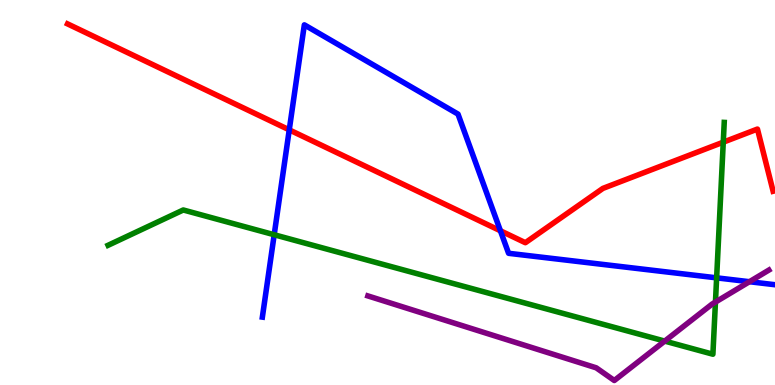[{'lines': ['blue', 'red'], 'intersections': [{'x': 3.73, 'y': 6.63}, {'x': 6.46, 'y': 4.01}]}, {'lines': ['green', 'red'], 'intersections': [{'x': 9.33, 'y': 6.31}]}, {'lines': ['purple', 'red'], 'intersections': []}, {'lines': ['blue', 'green'], 'intersections': [{'x': 3.54, 'y': 3.9}, {'x': 9.25, 'y': 2.78}]}, {'lines': ['blue', 'purple'], 'intersections': [{'x': 9.67, 'y': 2.68}]}, {'lines': ['green', 'purple'], 'intersections': [{'x': 8.58, 'y': 1.14}, {'x': 9.23, 'y': 2.15}]}]